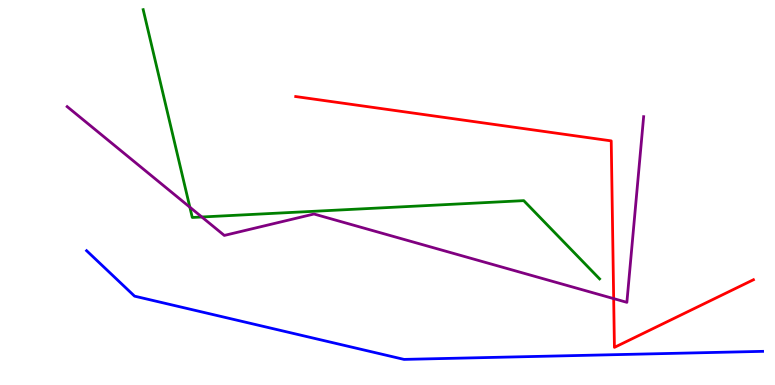[{'lines': ['blue', 'red'], 'intersections': []}, {'lines': ['green', 'red'], 'intersections': []}, {'lines': ['purple', 'red'], 'intersections': [{'x': 7.92, 'y': 2.24}]}, {'lines': ['blue', 'green'], 'intersections': []}, {'lines': ['blue', 'purple'], 'intersections': []}, {'lines': ['green', 'purple'], 'intersections': [{'x': 2.45, 'y': 4.62}, {'x': 2.6, 'y': 4.36}]}]